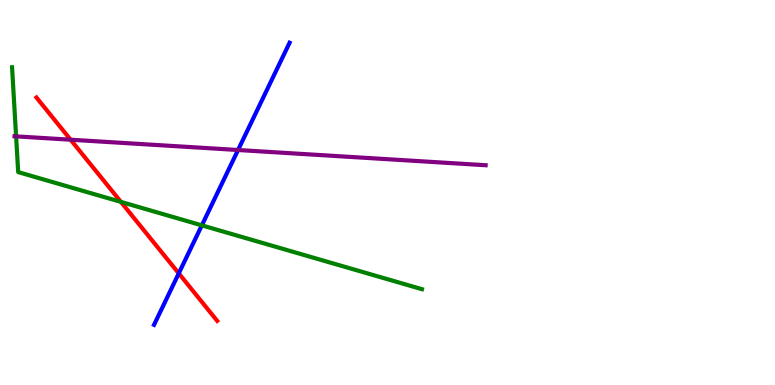[{'lines': ['blue', 'red'], 'intersections': [{'x': 2.31, 'y': 2.9}]}, {'lines': ['green', 'red'], 'intersections': [{'x': 1.56, 'y': 4.76}]}, {'lines': ['purple', 'red'], 'intersections': [{'x': 0.911, 'y': 6.37}]}, {'lines': ['blue', 'green'], 'intersections': [{'x': 2.6, 'y': 4.15}]}, {'lines': ['blue', 'purple'], 'intersections': [{'x': 3.07, 'y': 6.1}]}, {'lines': ['green', 'purple'], 'intersections': [{'x': 0.208, 'y': 6.46}]}]